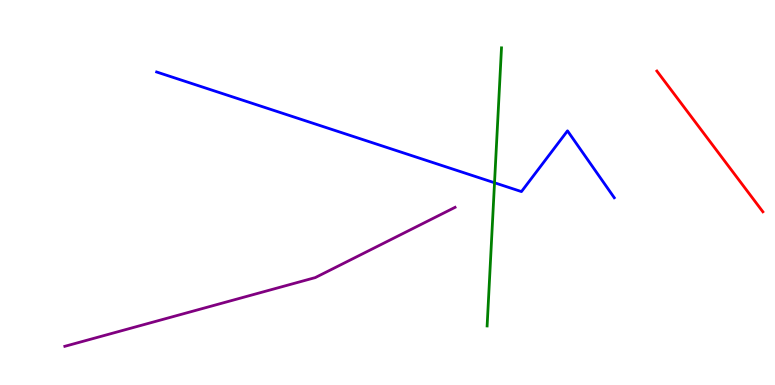[{'lines': ['blue', 'red'], 'intersections': []}, {'lines': ['green', 'red'], 'intersections': []}, {'lines': ['purple', 'red'], 'intersections': []}, {'lines': ['blue', 'green'], 'intersections': [{'x': 6.38, 'y': 5.25}]}, {'lines': ['blue', 'purple'], 'intersections': []}, {'lines': ['green', 'purple'], 'intersections': []}]